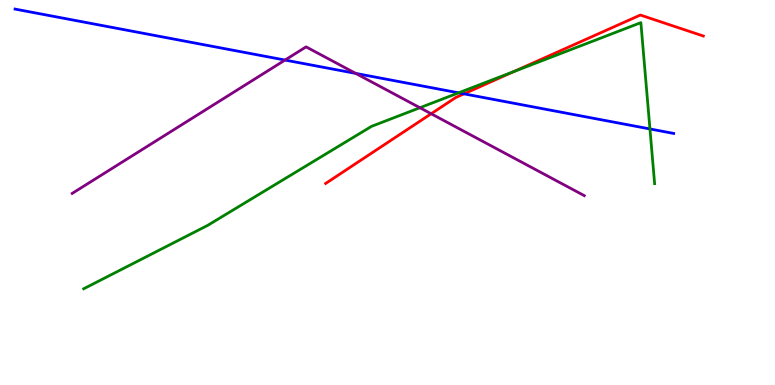[{'lines': ['blue', 'red'], 'intersections': [{'x': 5.99, 'y': 7.56}]}, {'lines': ['green', 'red'], 'intersections': [{'x': 6.63, 'y': 8.14}]}, {'lines': ['purple', 'red'], 'intersections': [{'x': 5.56, 'y': 7.05}]}, {'lines': ['blue', 'green'], 'intersections': [{'x': 5.92, 'y': 7.59}, {'x': 8.39, 'y': 6.65}]}, {'lines': ['blue', 'purple'], 'intersections': [{'x': 3.68, 'y': 8.44}, {'x': 4.59, 'y': 8.09}]}, {'lines': ['green', 'purple'], 'intersections': [{'x': 5.42, 'y': 7.2}]}]